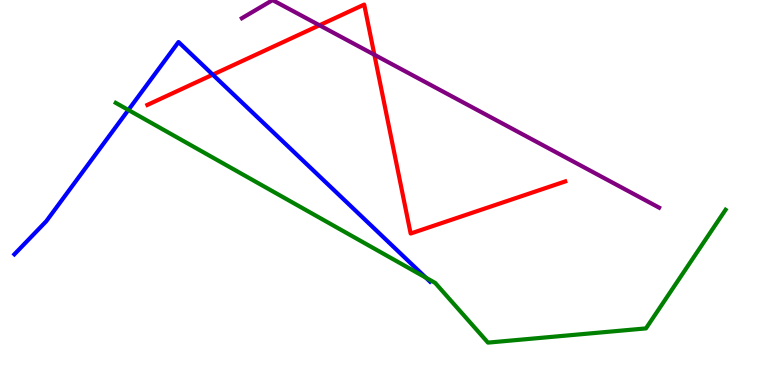[{'lines': ['blue', 'red'], 'intersections': [{'x': 2.75, 'y': 8.06}]}, {'lines': ['green', 'red'], 'intersections': []}, {'lines': ['purple', 'red'], 'intersections': [{'x': 4.12, 'y': 9.34}, {'x': 4.83, 'y': 8.58}]}, {'lines': ['blue', 'green'], 'intersections': [{'x': 1.66, 'y': 7.14}, {'x': 5.5, 'y': 2.79}]}, {'lines': ['blue', 'purple'], 'intersections': []}, {'lines': ['green', 'purple'], 'intersections': []}]